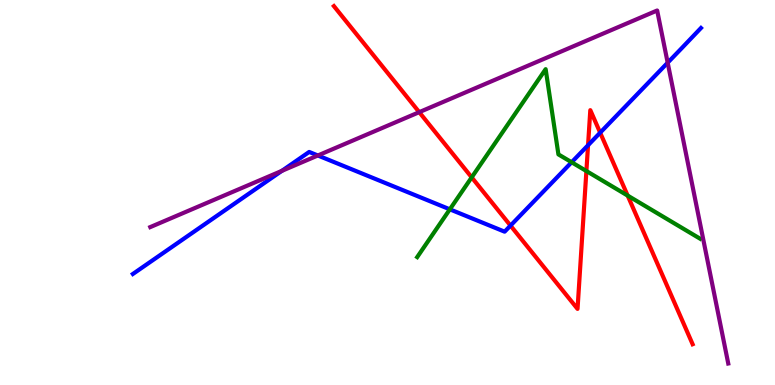[{'lines': ['blue', 'red'], 'intersections': [{'x': 6.59, 'y': 4.14}, {'x': 7.59, 'y': 6.23}, {'x': 7.74, 'y': 6.55}]}, {'lines': ['green', 'red'], 'intersections': [{'x': 6.09, 'y': 5.39}, {'x': 7.57, 'y': 5.56}, {'x': 8.1, 'y': 4.92}]}, {'lines': ['purple', 'red'], 'intersections': [{'x': 5.41, 'y': 7.09}]}, {'lines': ['blue', 'green'], 'intersections': [{'x': 5.8, 'y': 4.56}, {'x': 7.38, 'y': 5.79}]}, {'lines': ['blue', 'purple'], 'intersections': [{'x': 3.64, 'y': 5.56}, {'x': 4.1, 'y': 5.96}, {'x': 8.62, 'y': 8.37}]}, {'lines': ['green', 'purple'], 'intersections': []}]